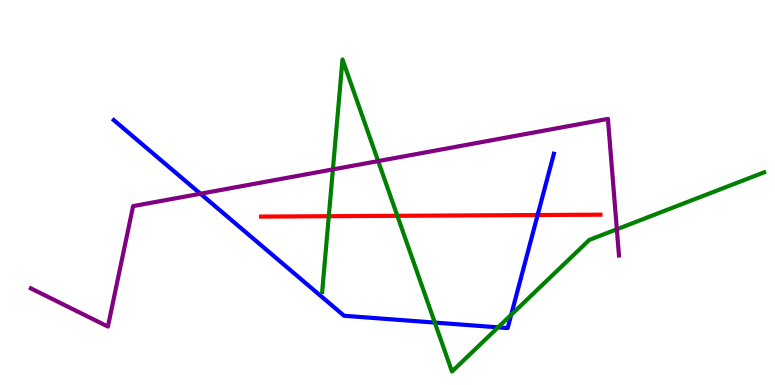[{'lines': ['blue', 'red'], 'intersections': [{'x': 6.94, 'y': 4.41}]}, {'lines': ['green', 'red'], 'intersections': [{'x': 4.24, 'y': 4.38}, {'x': 5.13, 'y': 4.39}]}, {'lines': ['purple', 'red'], 'intersections': []}, {'lines': ['blue', 'green'], 'intersections': [{'x': 5.61, 'y': 1.62}, {'x': 6.43, 'y': 1.5}, {'x': 6.6, 'y': 1.82}]}, {'lines': ['blue', 'purple'], 'intersections': [{'x': 2.59, 'y': 4.97}]}, {'lines': ['green', 'purple'], 'intersections': [{'x': 4.3, 'y': 5.6}, {'x': 4.88, 'y': 5.82}, {'x': 7.96, 'y': 4.05}]}]